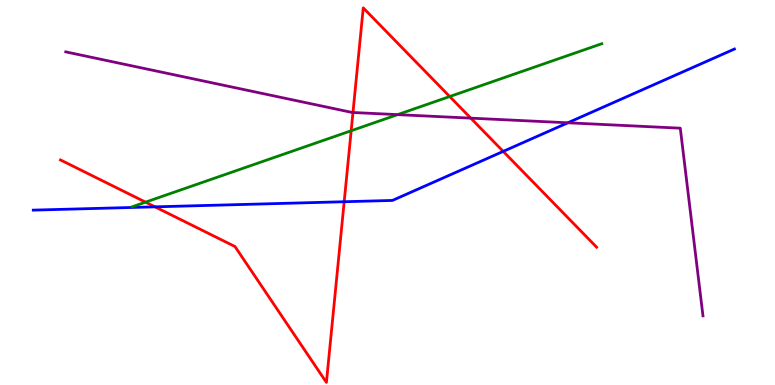[{'lines': ['blue', 'red'], 'intersections': [{'x': 2.0, 'y': 4.63}, {'x': 4.44, 'y': 4.76}, {'x': 6.49, 'y': 6.07}]}, {'lines': ['green', 'red'], 'intersections': [{'x': 1.88, 'y': 4.75}, {'x': 4.53, 'y': 6.6}, {'x': 5.8, 'y': 7.49}]}, {'lines': ['purple', 'red'], 'intersections': [{'x': 4.55, 'y': 7.08}, {'x': 6.07, 'y': 6.93}]}, {'lines': ['blue', 'green'], 'intersections': []}, {'lines': ['blue', 'purple'], 'intersections': [{'x': 7.33, 'y': 6.81}]}, {'lines': ['green', 'purple'], 'intersections': [{'x': 5.13, 'y': 7.02}]}]